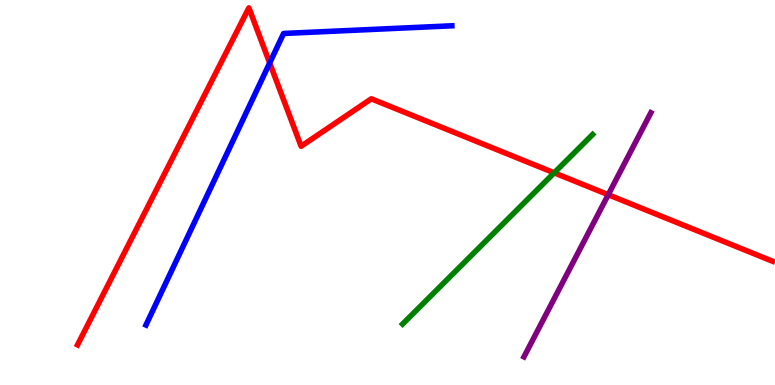[{'lines': ['blue', 'red'], 'intersections': [{'x': 3.48, 'y': 8.36}]}, {'lines': ['green', 'red'], 'intersections': [{'x': 7.15, 'y': 5.51}]}, {'lines': ['purple', 'red'], 'intersections': [{'x': 7.85, 'y': 4.94}]}, {'lines': ['blue', 'green'], 'intersections': []}, {'lines': ['blue', 'purple'], 'intersections': []}, {'lines': ['green', 'purple'], 'intersections': []}]